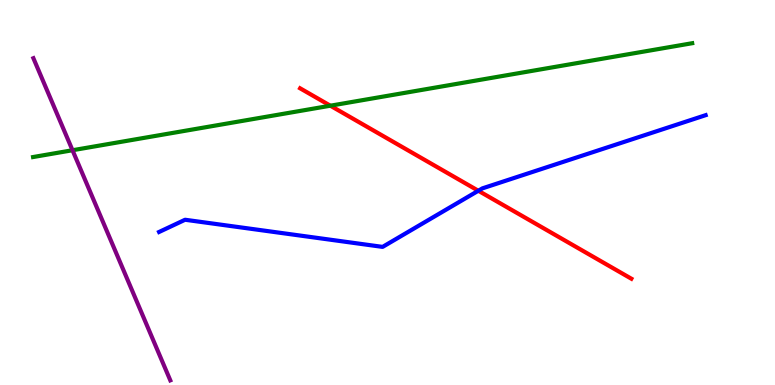[{'lines': ['blue', 'red'], 'intersections': [{'x': 6.17, 'y': 5.05}]}, {'lines': ['green', 'red'], 'intersections': [{'x': 4.26, 'y': 7.25}]}, {'lines': ['purple', 'red'], 'intersections': []}, {'lines': ['blue', 'green'], 'intersections': []}, {'lines': ['blue', 'purple'], 'intersections': []}, {'lines': ['green', 'purple'], 'intersections': [{'x': 0.936, 'y': 6.1}]}]